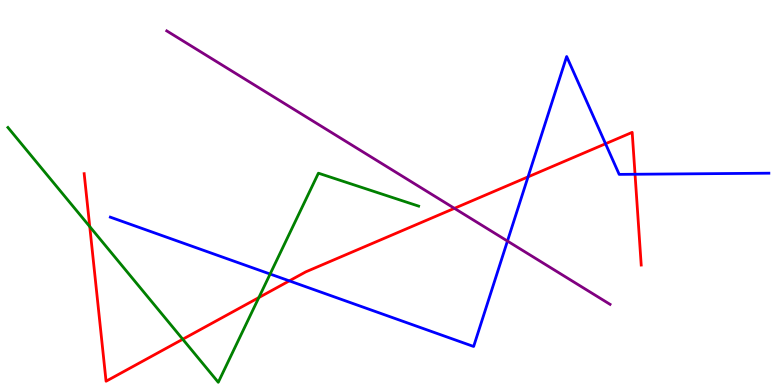[{'lines': ['blue', 'red'], 'intersections': [{'x': 3.73, 'y': 2.7}, {'x': 6.81, 'y': 5.41}, {'x': 7.81, 'y': 6.27}, {'x': 8.19, 'y': 5.47}]}, {'lines': ['green', 'red'], 'intersections': [{'x': 1.16, 'y': 4.11}, {'x': 2.36, 'y': 1.19}, {'x': 3.34, 'y': 2.27}]}, {'lines': ['purple', 'red'], 'intersections': [{'x': 5.86, 'y': 4.59}]}, {'lines': ['blue', 'green'], 'intersections': [{'x': 3.49, 'y': 2.88}]}, {'lines': ['blue', 'purple'], 'intersections': [{'x': 6.55, 'y': 3.74}]}, {'lines': ['green', 'purple'], 'intersections': []}]